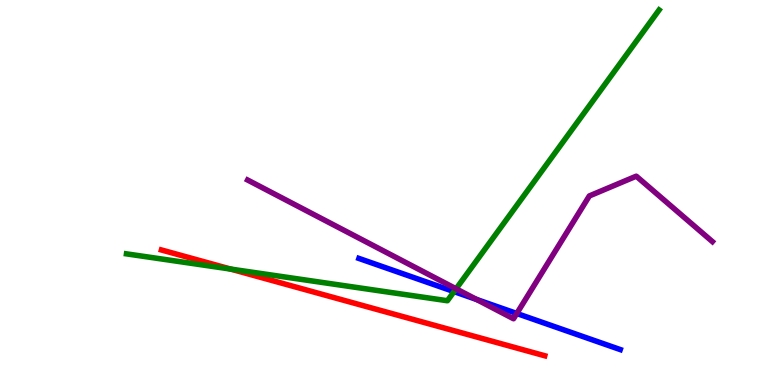[{'lines': ['blue', 'red'], 'intersections': []}, {'lines': ['green', 'red'], 'intersections': [{'x': 2.98, 'y': 3.01}]}, {'lines': ['purple', 'red'], 'intersections': []}, {'lines': ['blue', 'green'], 'intersections': [{'x': 5.86, 'y': 2.43}]}, {'lines': ['blue', 'purple'], 'intersections': [{'x': 6.15, 'y': 2.22}, {'x': 6.67, 'y': 1.86}]}, {'lines': ['green', 'purple'], 'intersections': [{'x': 5.89, 'y': 2.5}]}]